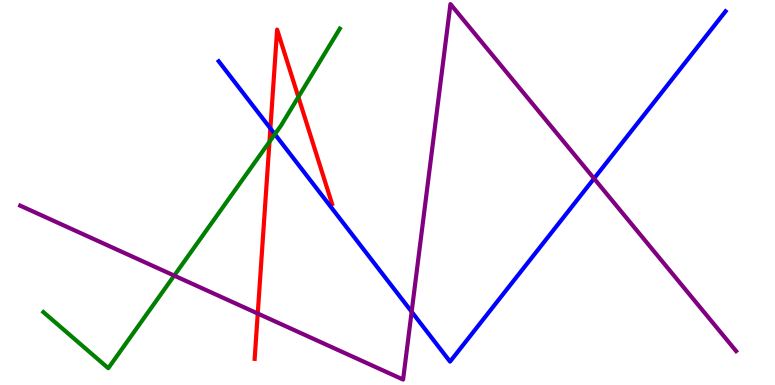[{'lines': ['blue', 'red'], 'intersections': [{'x': 3.49, 'y': 6.67}]}, {'lines': ['green', 'red'], 'intersections': [{'x': 3.48, 'y': 6.32}, {'x': 3.85, 'y': 7.48}]}, {'lines': ['purple', 'red'], 'intersections': [{'x': 3.33, 'y': 1.86}]}, {'lines': ['blue', 'green'], 'intersections': [{'x': 3.55, 'y': 6.51}]}, {'lines': ['blue', 'purple'], 'intersections': [{'x': 5.31, 'y': 1.9}, {'x': 7.67, 'y': 5.36}]}, {'lines': ['green', 'purple'], 'intersections': [{'x': 2.25, 'y': 2.84}]}]